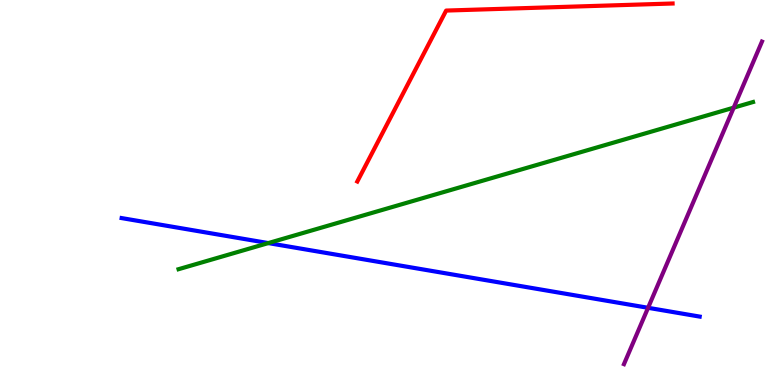[{'lines': ['blue', 'red'], 'intersections': []}, {'lines': ['green', 'red'], 'intersections': []}, {'lines': ['purple', 'red'], 'intersections': []}, {'lines': ['blue', 'green'], 'intersections': [{'x': 3.46, 'y': 3.69}]}, {'lines': ['blue', 'purple'], 'intersections': [{'x': 8.36, 'y': 2.01}]}, {'lines': ['green', 'purple'], 'intersections': [{'x': 9.47, 'y': 7.2}]}]